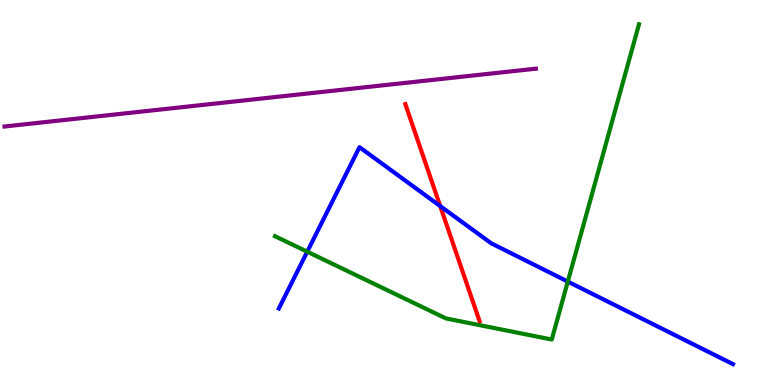[{'lines': ['blue', 'red'], 'intersections': [{'x': 5.68, 'y': 4.65}]}, {'lines': ['green', 'red'], 'intersections': []}, {'lines': ['purple', 'red'], 'intersections': []}, {'lines': ['blue', 'green'], 'intersections': [{'x': 3.96, 'y': 3.46}, {'x': 7.33, 'y': 2.69}]}, {'lines': ['blue', 'purple'], 'intersections': []}, {'lines': ['green', 'purple'], 'intersections': []}]